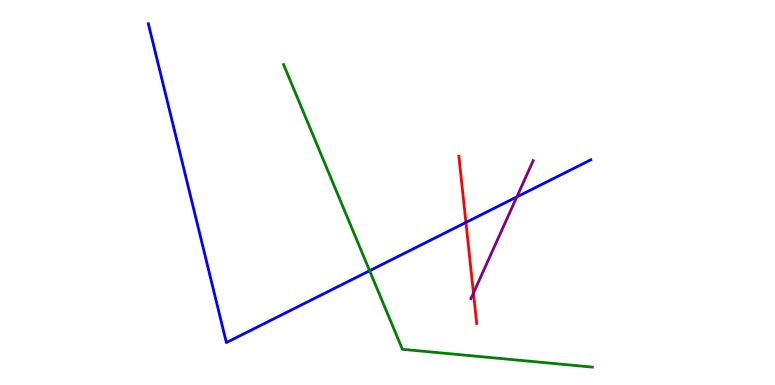[{'lines': ['blue', 'red'], 'intersections': [{'x': 6.01, 'y': 4.22}]}, {'lines': ['green', 'red'], 'intersections': []}, {'lines': ['purple', 'red'], 'intersections': [{'x': 6.11, 'y': 2.39}]}, {'lines': ['blue', 'green'], 'intersections': [{'x': 4.77, 'y': 2.97}]}, {'lines': ['blue', 'purple'], 'intersections': [{'x': 6.67, 'y': 4.89}]}, {'lines': ['green', 'purple'], 'intersections': []}]